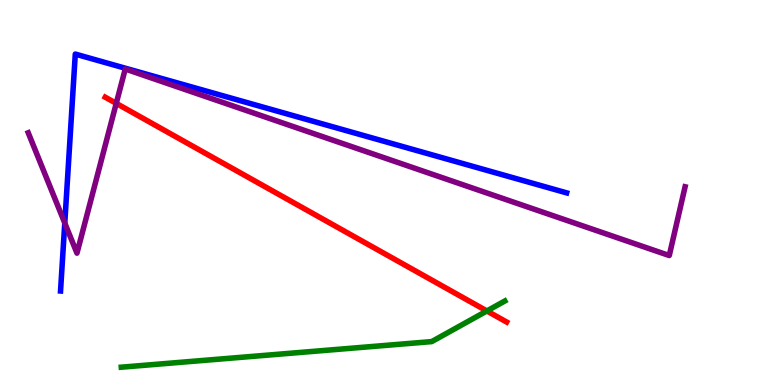[{'lines': ['blue', 'red'], 'intersections': []}, {'lines': ['green', 'red'], 'intersections': [{'x': 6.28, 'y': 1.92}]}, {'lines': ['purple', 'red'], 'intersections': [{'x': 1.5, 'y': 7.32}]}, {'lines': ['blue', 'green'], 'intersections': []}, {'lines': ['blue', 'purple'], 'intersections': [{'x': 0.836, 'y': 4.21}]}, {'lines': ['green', 'purple'], 'intersections': []}]